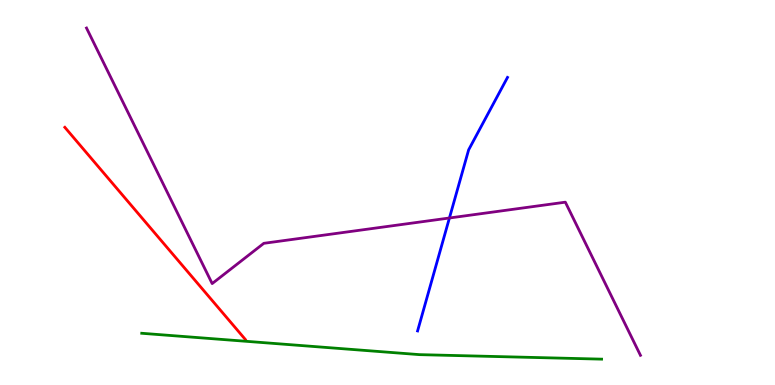[{'lines': ['blue', 'red'], 'intersections': []}, {'lines': ['green', 'red'], 'intersections': []}, {'lines': ['purple', 'red'], 'intersections': []}, {'lines': ['blue', 'green'], 'intersections': []}, {'lines': ['blue', 'purple'], 'intersections': [{'x': 5.8, 'y': 4.34}]}, {'lines': ['green', 'purple'], 'intersections': []}]